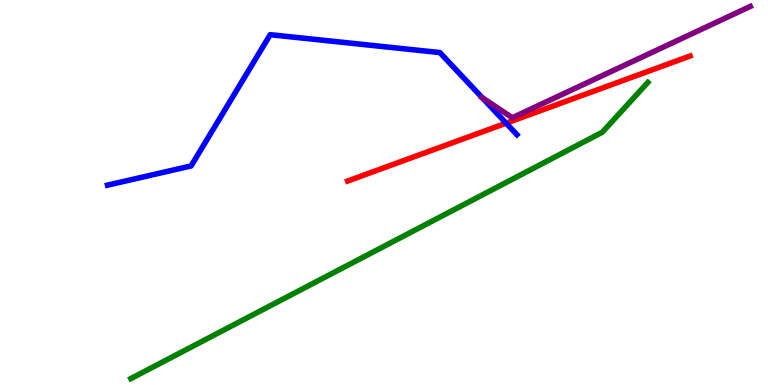[{'lines': ['blue', 'red'], 'intersections': [{'x': 6.53, 'y': 6.8}]}, {'lines': ['green', 'red'], 'intersections': []}, {'lines': ['purple', 'red'], 'intersections': []}, {'lines': ['blue', 'green'], 'intersections': []}, {'lines': ['blue', 'purple'], 'intersections': [{'x': 6.22, 'y': 7.46}]}, {'lines': ['green', 'purple'], 'intersections': []}]